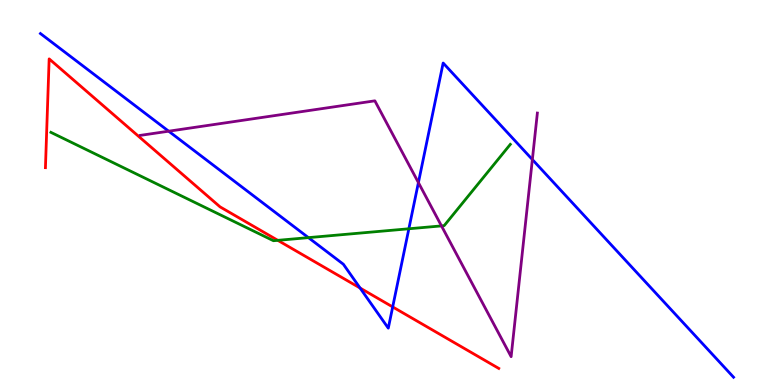[{'lines': ['blue', 'red'], 'intersections': [{'x': 4.65, 'y': 2.52}, {'x': 5.07, 'y': 2.03}]}, {'lines': ['green', 'red'], 'intersections': [{'x': 3.58, 'y': 3.76}]}, {'lines': ['purple', 'red'], 'intersections': []}, {'lines': ['blue', 'green'], 'intersections': [{'x': 3.98, 'y': 3.83}, {'x': 5.28, 'y': 4.06}]}, {'lines': ['blue', 'purple'], 'intersections': [{'x': 2.18, 'y': 6.59}, {'x': 5.4, 'y': 5.26}, {'x': 6.87, 'y': 5.86}]}, {'lines': ['green', 'purple'], 'intersections': [{'x': 5.7, 'y': 4.13}]}]